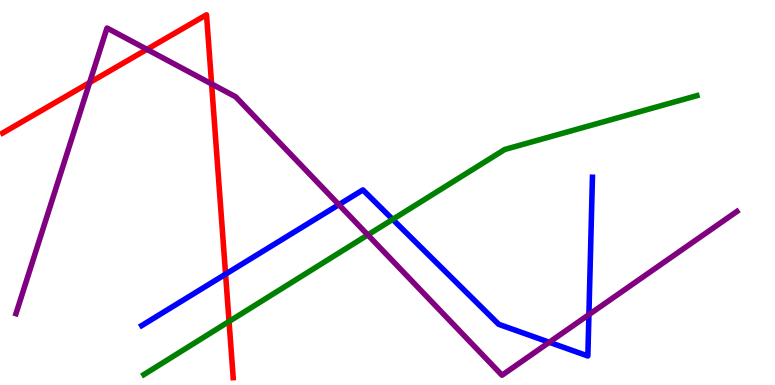[{'lines': ['blue', 'red'], 'intersections': [{'x': 2.91, 'y': 2.88}]}, {'lines': ['green', 'red'], 'intersections': [{'x': 2.96, 'y': 1.65}]}, {'lines': ['purple', 'red'], 'intersections': [{'x': 1.16, 'y': 7.85}, {'x': 1.9, 'y': 8.72}, {'x': 2.73, 'y': 7.82}]}, {'lines': ['blue', 'green'], 'intersections': [{'x': 5.07, 'y': 4.3}]}, {'lines': ['blue', 'purple'], 'intersections': [{'x': 4.37, 'y': 4.68}, {'x': 7.09, 'y': 1.11}, {'x': 7.6, 'y': 1.83}]}, {'lines': ['green', 'purple'], 'intersections': [{'x': 4.75, 'y': 3.9}]}]